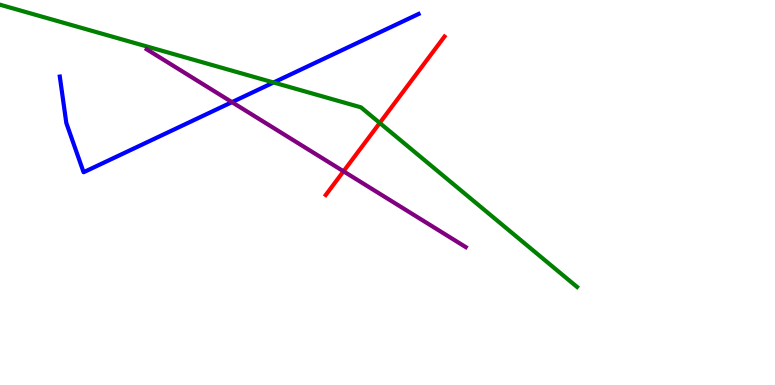[{'lines': ['blue', 'red'], 'intersections': []}, {'lines': ['green', 'red'], 'intersections': [{'x': 4.9, 'y': 6.81}]}, {'lines': ['purple', 'red'], 'intersections': [{'x': 4.43, 'y': 5.55}]}, {'lines': ['blue', 'green'], 'intersections': [{'x': 3.53, 'y': 7.86}]}, {'lines': ['blue', 'purple'], 'intersections': [{'x': 2.99, 'y': 7.35}]}, {'lines': ['green', 'purple'], 'intersections': []}]